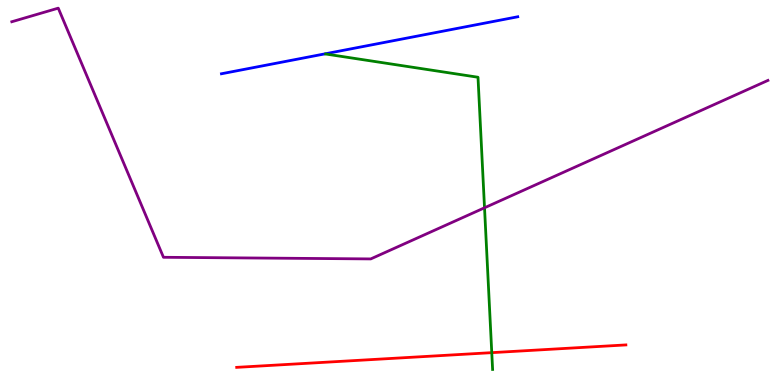[{'lines': ['blue', 'red'], 'intersections': []}, {'lines': ['green', 'red'], 'intersections': [{'x': 6.35, 'y': 0.84}]}, {'lines': ['purple', 'red'], 'intersections': []}, {'lines': ['blue', 'green'], 'intersections': []}, {'lines': ['blue', 'purple'], 'intersections': []}, {'lines': ['green', 'purple'], 'intersections': [{'x': 6.25, 'y': 4.6}]}]